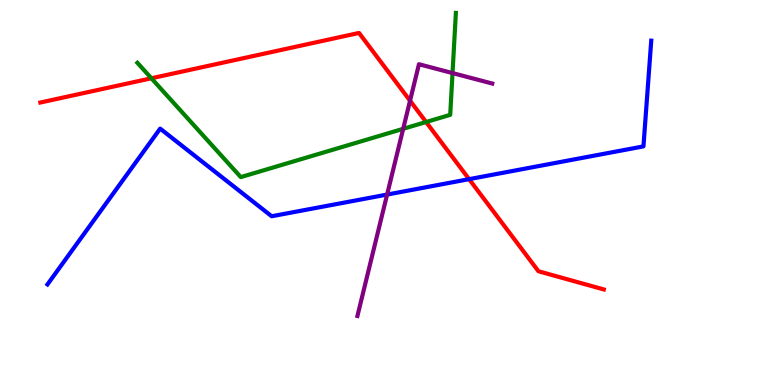[{'lines': ['blue', 'red'], 'intersections': [{'x': 6.05, 'y': 5.35}]}, {'lines': ['green', 'red'], 'intersections': [{'x': 1.95, 'y': 7.97}, {'x': 5.5, 'y': 6.83}]}, {'lines': ['purple', 'red'], 'intersections': [{'x': 5.29, 'y': 7.38}]}, {'lines': ['blue', 'green'], 'intersections': []}, {'lines': ['blue', 'purple'], 'intersections': [{'x': 4.99, 'y': 4.95}]}, {'lines': ['green', 'purple'], 'intersections': [{'x': 5.2, 'y': 6.65}, {'x': 5.84, 'y': 8.1}]}]